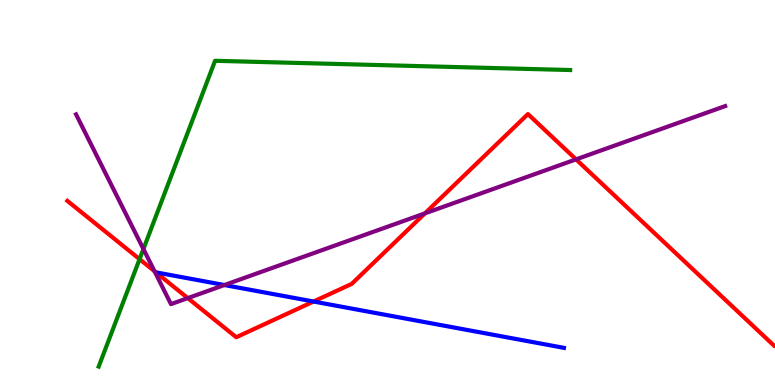[{'lines': ['blue', 'red'], 'intersections': [{'x': 4.05, 'y': 2.17}]}, {'lines': ['green', 'red'], 'intersections': [{'x': 1.8, 'y': 3.27}]}, {'lines': ['purple', 'red'], 'intersections': [{'x': 1.99, 'y': 2.95}, {'x': 2.42, 'y': 2.26}, {'x': 5.48, 'y': 4.46}, {'x': 7.43, 'y': 5.86}]}, {'lines': ['blue', 'green'], 'intersections': []}, {'lines': ['blue', 'purple'], 'intersections': [{'x': 2.9, 'y': 2.6}]}, {'lines': ['green', 'purple'], 'intersections': [{'x': 1.85, 'y': 3.53}]}]